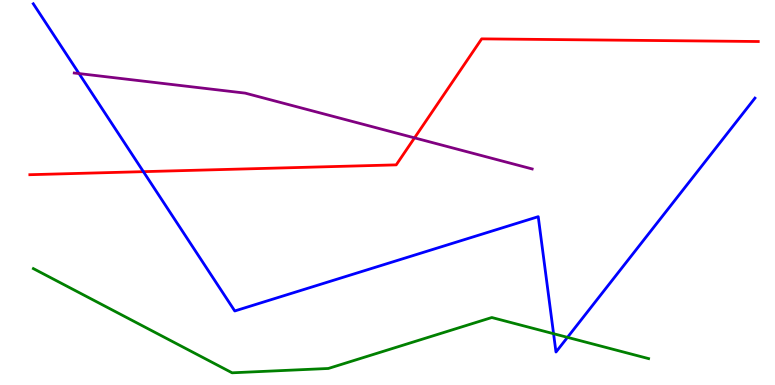[{'lines': ['blue', 'red'], 'intersections': [{'x': 1.85, 'y': 5.54}]}, {'lines': ['green', 'red'], 'intersections': []}, {'lines': ['purple', 'red'], 'intersections': [{'x': 5.35, 'y': 6.42}]}, {'lines': ['blue', 'green'], 'intersections': [{'x': 7.14, 'y': 1.33}, {'x': 7.32, 'y': 1.24}]}, {'lines': ['blue', 'purple'], 'intersections': [{'x': 1.02, 'y': 8.09}]}, {'lines': ['green', 'purple'], 'intersections': []}]